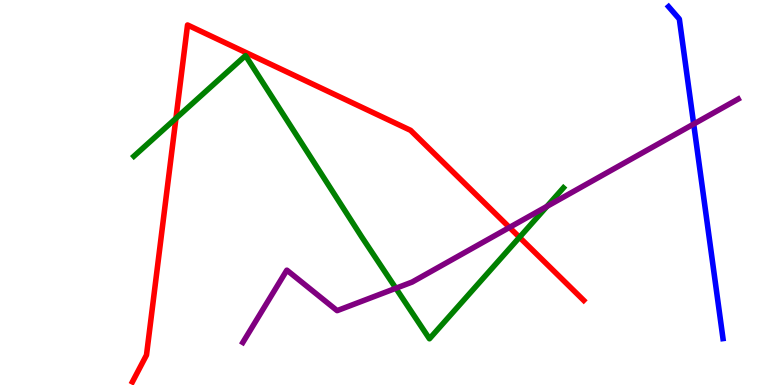[{'lines': ['blue', 'red'], 'intersections': []}, {'lines': ['green', 'red'], 'intersections': [{'x': 2.27, 'y': 6.93}, {'x': 6.7, 'y': 3.84}]}, {'lines': ['purple', 'red'], 'intersections': [{'x': 6.57, 'y': 4.09}]}, {'lines': ['blue', 'green'], 'intersections': []}, {'lines': ['blue', 'purple'], 'intersections': [{'x': 8.95, 'y': 6.78}]}, {'lines': ['green', 'purple'], 'intersections': [{'x': 5.11, 'y': 2.51}, {'x': 7.06, 'y': 4.64}]}]